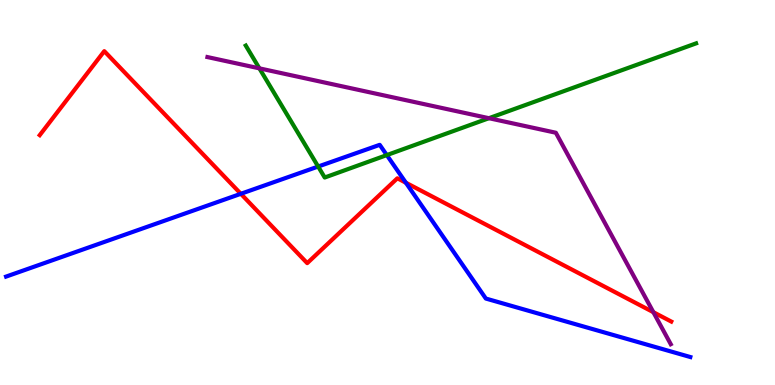[{'lines': ['blue', 'red'], 'intersections': [{'x': 3.11, 'y': 4.97}, {'x': 5.24, 'y': 5.25}]}, {'lines': ['green', 'red'], 'intersections': []}, {'lines': ['purple', 'red'], 'intersections': [{'x': 8.43, 'y': 1.89}]}, {'lines': ['blue', 'green'], 'intersections': [{'x': 4.11, 'y': 5.67}, {'x': 4.99, 'y': 5.97}]}, {'lines': ['blue', 'purple'], 'intersections': []}, {'lines': ['green', 'purple'], 'intersections': [{'x': 3.35, 'y': 8.22}, {'x': 6.31, 'y': 6.93}]}]